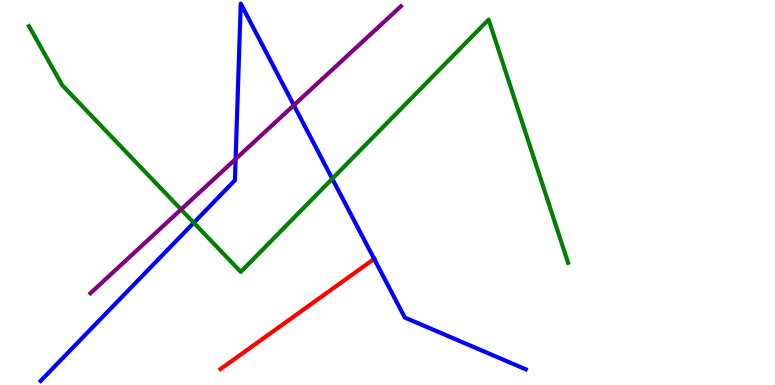[{'lines': ['blue', 'red'], 'intersections': [{'x': 4.83, 'y': 3.27}]}, {'lines': ['green', 'red'], 'intersections': []}, {'lines': ['purple', 'red'], 'intersections': []}, {'lines': ['blue', 'green'], 'intersections': [{'x': 2.5, 'y': 4.21}, {'x': 4.29, 'y': 5.36}]}, {'lines': ['blue', 'purple'], 'intersections': [{'x': 3.04, 'y': 5.87}, {'x': 3.79, 'y': 7.27}]}, {'lines': ['green', 'purple'], 'intersections': [{'x': 2.34, 'y': 4.56}]}]